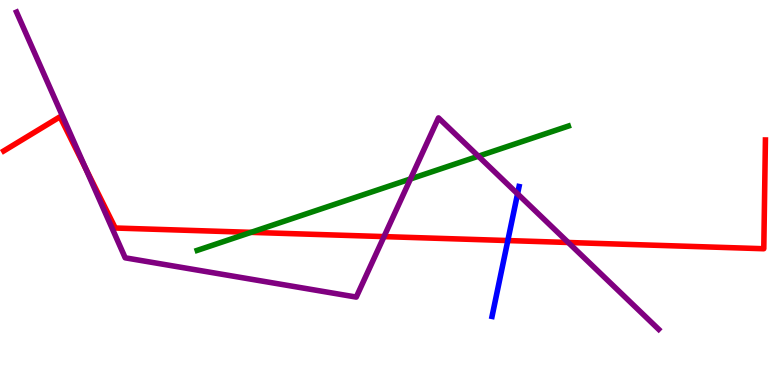[{'lines': ['blue', 'red'], 'intersections': [{'x': 6.55, 'y': 3.75}]}, {'lines': ['green', 'red'], 'intersections': [{'x': 3.24, 'y': 3.96}]}, {'lines': ['purple', 'red'], 'intersections': [{'x': 1.11, 'y': 5.62}, {'x': 4.95, 'y': 3.85}, {'x': 7.33, 'y': 3.7}]}, {'lines': ['blue', 'green'], 'intersections': []}, {'lines': ['blue', 'purple'], 'intersections': [{'x': 6.68, 'y': 4.97}]}, {'lines': ['green', 'purple'], 'intersections': [{'x': 5.3, 'y': 5.35}, {'x': 6.17, 'y': 5.94}]}]